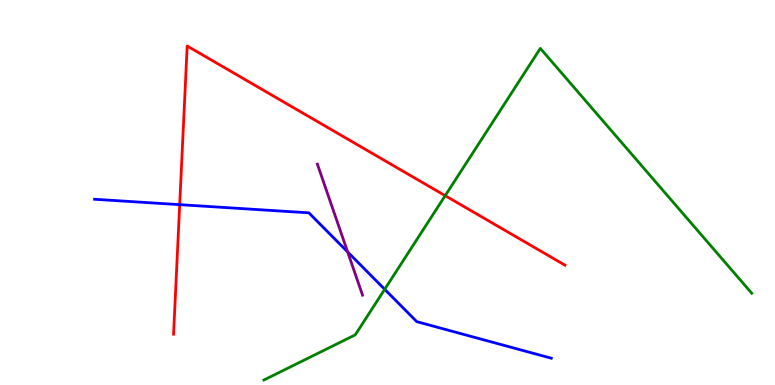[{'lines': ['blue', 'red'], 'intersections': [{'x': 2.32, 'y': 4.68}]}, {'lines': ['green', 'red'], 'intersections': [{'x': 5.74, 'y': 4.92}]}, {'lines': ['purple', 'red'], 'intersections': []}, {'lines': ['blue', 'green'], 'intersections': [{'x': 4.96, 'y': 2.49}]}, {'lines': ['blue', 'purple'], 'intersections': [{'x': 4.49, 'y': 3.46}]}, {'lines': ['green', 'purple'], 'intersections': []}]